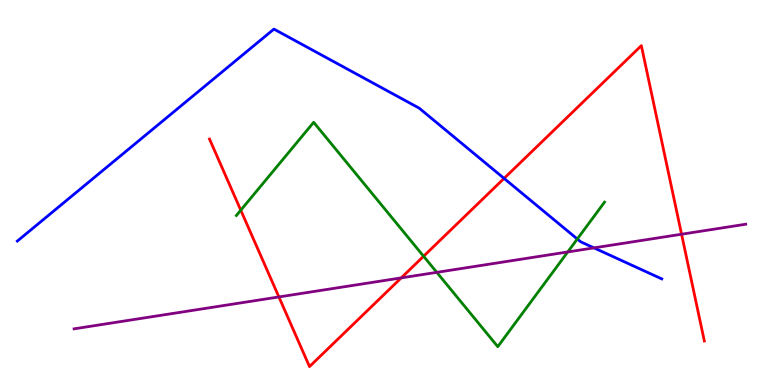[{'lines': ['blue', 'red'], 'intersections': [{'x': 6.5, 'y': 5.37}]}, {'lines': ['green', 'red'], 'intersections': [{'x': 3.11, 'y': 4.54}, {'x': 5.47, 'y': 3.34}]}, {'lines': ['purple', 'red'], 'intersections': [{'x': 3.6, 'y': 2.29}, {'x': 5.18, 'y': 2.78}, {'x': 8.79, 'y': 3.92}]}, {'lines': ['blue', 'green'], 'intersections': [{'x': 7.45, 'y': 3.79}]}, {'lines': ['blue', 'purple'], 'intersections': [{'x': 7.66, 'y': 3.56}]}, {'lines': ['green', 'purple'], 'intersections': [{'x': 5.64, 'y': 2.93}, {'x': 7.33, 'y': 3.46}]}]